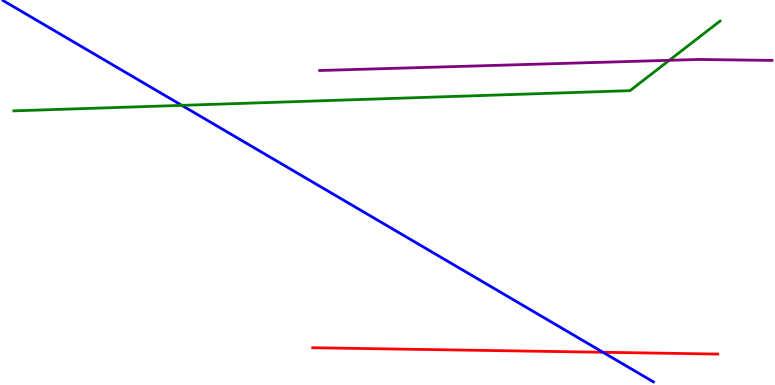[{'lines': ['blue', 'red'], 'intersections': [{'x': 7.78, 'y': 0.85}]}, {'lines': ['green', 'red'], 'intersections': []}, {'lines': ['purple', 'red'], 'intersections': []}, {'lines': ['blue', 'green'], 'intersections': [{'x': 2.35, 'y': 7.26}]}, {'lines': ['blue', 'purple'], 'intersections': []}, {'lines': ['green', 'purple'], 'intersections': [{'x': 8.64, 'y': 8.43}]}]